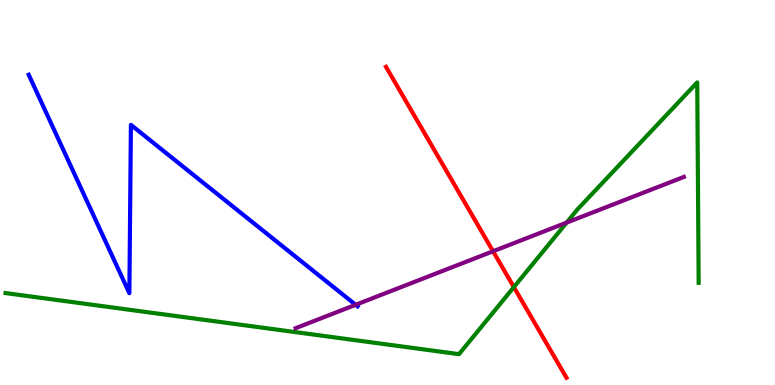[{'lines': ['blue', 'red'], 'intersections': []}, {'lines': ['green', 'red'], 'intersections': [{'x': 6.63, 'y': 2.54}]}, {'lines': ['purple', 'red'], 'intersections': [{'x': 6.36, 'y': 3.47}]}, {'lines': ['blue', 'green'], 'intersections': []}, {'lines': ['blue', 'purple'], 'intersections': [{'x': 4.59, 'y': 2.08}]}, {'lines': ['green', 'purple'], 'intersections': [{'x': 7.31, 'y': 4.22}]}]